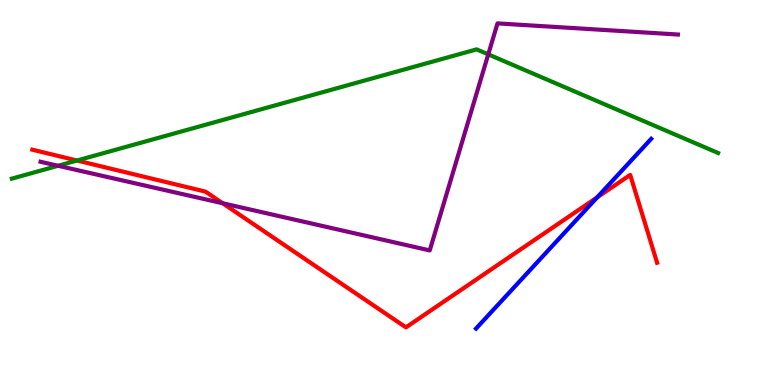[{'lines': ['blue', 'red'], 'intersections': [{'x': 7.71, 'y': 4.87}]}, {'lines': ['green', 'red'], 'intersections': [{'x': 0.994, 'y': 5.83}]}, {'lines': ['purple', 'red'], 'intersections': [{'x': 2.87, 'y': 4.72}]}, {'lines': ['blue', 'green'], 'intersections': []}, {'lines': ['blue', 'purple'], 'intersections': []}, {'lines': ['green', 'purple'], 'intersections': [{'x': 0.75, 'y': 5.69}, {'x': 6.3, 'y': 8.59}]}]